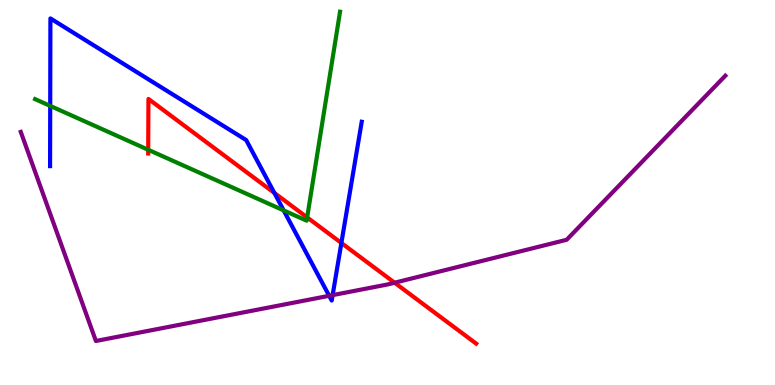[{'lines': ['blue', 'red'], 'intersections': [{'x': 3.54, 'y': 4.99}, {'x': 4.4, 'y': 3.69}]}, {'lines': ['green', 'red'], 'intersections': [{'x': 1.91, 'y': 6.11}, {'x': 3.96, 'y': 4.35}]}, {'lines': ['purple', 'red'], 'intersections': [{'x': 5.09, 'y': 2.66}]}, {'lines': ['blue', 'green'], 'intersections': [{'x': 0.648, 'y': 7.25}, {'x': 3.66, 'y': 4.54}]}, {'lines': ['blue', 'purple'], 'intersections': [{'x': 4.25, 'y': 2.32}, {'x': 4.29, 'y': 2.33}]}, {'lines': ['green', 'purple'], 'intersections': []}]